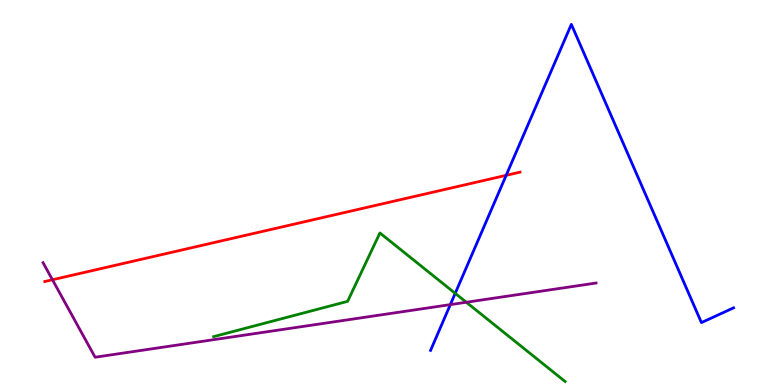[{'lines': ['blue', 'red'], 'intersections': [{'x': 6.53, 'y': 5.45}]}, {'lines': ['green', 'red'], 'intersections': []}, {'lines': ['purple', 'red'], 'intersections': [{'x': 0.677, 'y': 2.73}]}, {'lines': ['blue', 'green'], 'intersections': [{'x': 5.87, 'y': 2.38}]}, {'lines': ['blue', 'purple'], 'intersections': [{'x': 5.81, 'y': 2.09}]}, {'lines': ['green', 'purple'], 'intersections': [{'x': 6.02, 'y': 2.15}]}]